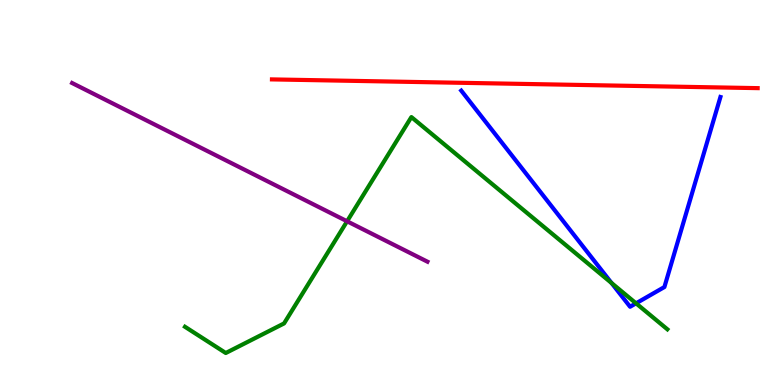[{'lines': ['blue', 'red'], 'intersections': []}, {'lines': ['green', 'red'], 'intersections': []}, {'lines': ['purple', 'red'], 'intersections': []}, {'lines': ['blue', 'green'], 'intersections': [{'x': 7.89, 'y': 2.65}, {'x': 8.21, 'y': 2.12}]}, {'lines': ['blue', 'purple'], 'intersections': []}, {'lines': ['green', 'purple'], 'intersections': [{'x': 4.48, 'y': 4.25}]}]